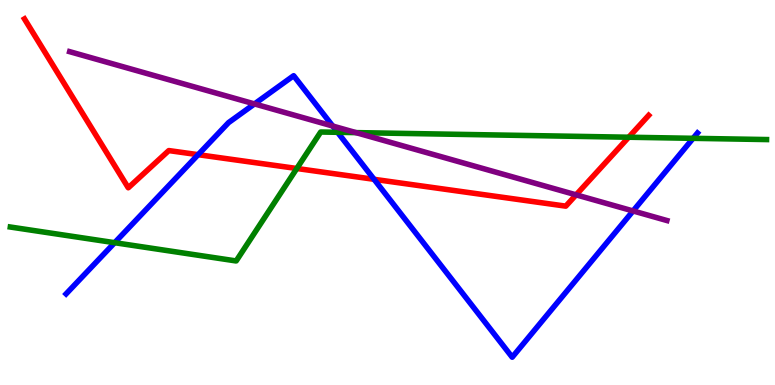[{'lines': ['blue', 'red'], 'intersections': [{'x': 2.56, 'y': 5.98}, {'x': 4.83, 'y': 5.34}]}, {'lines': ['green', 'red'], 'intersections': [{'x': 3.83, 'y': 5.62}, {'x': 8.11, 'y': 6.44}]}, {'lines': ['purple', 'red'], 'intersections': [{'x': 7.43, 'y': 4.94}]}, {'lines': ['blue', 'green'], 'intersections': [{'x': 1.48, 'y': 3.7}, {'x': 4.36, 'y': 6.56}, {'x': 8.94, 'y': 6.41}]}, {'lines': ['blue', 'purple'], 'intersections': [{'x': 3.28, 'y': 7.3}, {'x': 4.29, 'y': 6.73}, {'x': 8.17, 'y': 4.52}]}, {'lines': ['green', 'purple'], 'intersections': [{'x': 4.59, 'y': 6.56}]}]